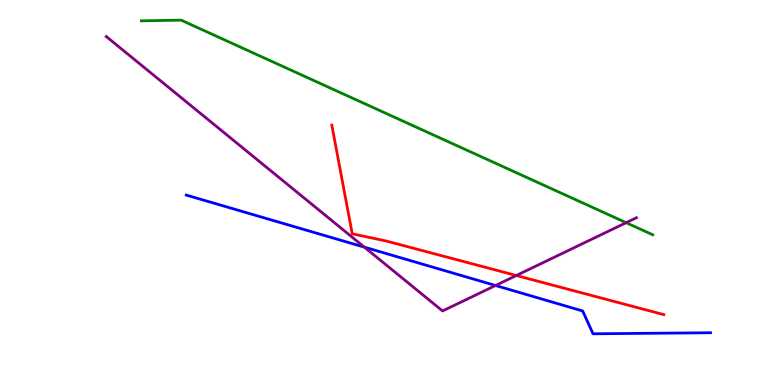[{'lines': ['blue', 'red'], 'intersections': []}, {'lines': ['green', 'red'], 'intersections': []}, {'lines': ['purple', 'red'], 'intersections': [{'x': 6.66, 'y': 2.84}]}, {'lines': ['blue', 'green'], 'intersections': []}, {'lines': ['blue', 'purple'], 'intersections': [{'x': 4.7, 'y': 3.58}, {'x': 6.39, 'y': 2.58}]}, {'lines': ['green', 'purple'], 'intersections': [{'x': 8.08, 'y': 4.22}]}]